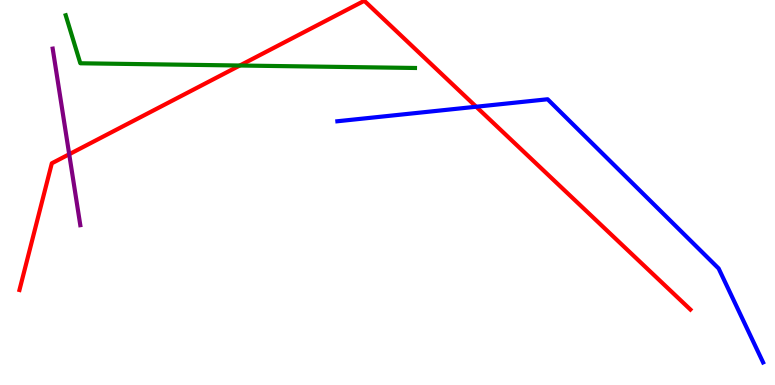[{'lines': ['blue', 'red'], 'intersections': [{'x': 6.14, 'y': 7.23}]}, {'lines': ['green', 'red'], 'intersections': [{'x': 3.09, 'y': 8.3}]}, {'lines': ['purple', 'red'], 'intersections': [{'x': 0.893, 'y': 5.99}]}, {'lines': ['blue', 'green'], 'intersections': []}, {'lines': ['blue', 'purple'], 'intersections': []}, {'lines': ['green', 'purple'], 'intersections': []}]